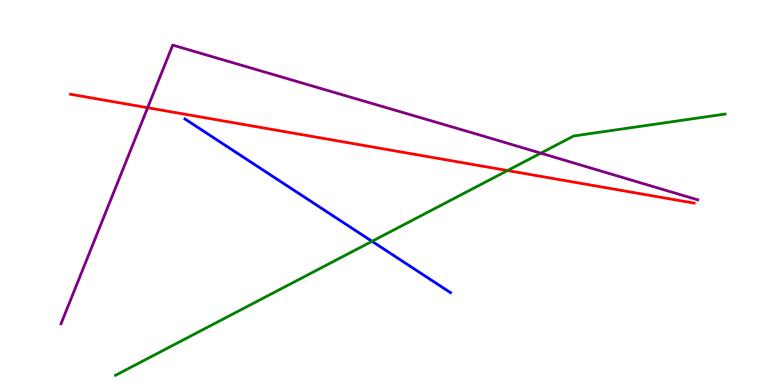[{'lines': ['blue', 'red'], 'intersections': []}, {'lines': ['green', 'red'], 'intersections': [{'x': 6.55, 'y': 5.57}]}, {'lines': ['purple', 'red'], 'intersections': [{'x': 1.9, 'y': 7.2}]}, {'lines': ['blue', 'green'], 'intersections': [{'x': 4.8, 'y': 3.73}]}, {'lines': ['blue', 'purple'], 'intersections': []}, {'lines': ['green', 'purple'], 'intersections': [{'x': 6.98, 'y': 6.02}]}]